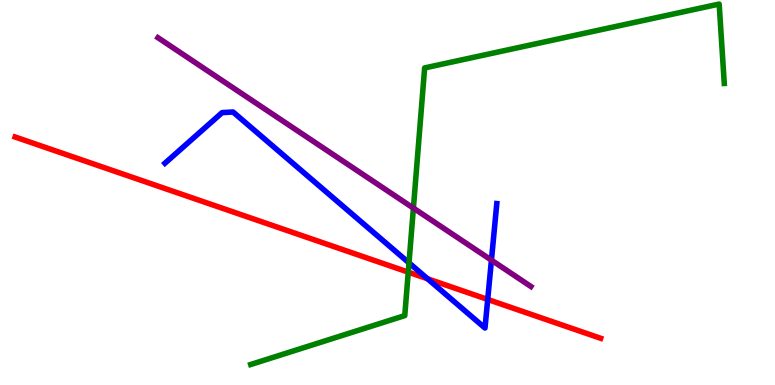[{'lines': ['blue', 'red'], 'intersections': [{'x': 5.52, 'y': 2.76}, {'x': 6.29, 'y': 2.22}]}, {'lines': ['green', 'red'], 'intersections': [{'x': 5.27, 'y': 2.93}]}, {'lines': ['purple', 'red'], 'intersections': []}, {'lines': ['blue', 'green'], 'intersections': [{'x': 5.28, 'y': 3.17}]}, {'lines': ['blue', 'purple'], 'intersections': [{'x': 6.34, 'y': 3.24}]}, {'lines': ['green', 'purple'], 'intersections': [{'x': 5.33, 'y': 4.59}]}]